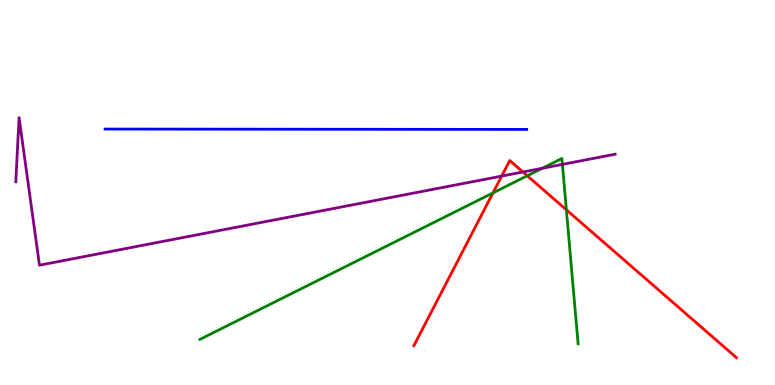[{'lines': ['blue', 'red'], 'intersections': []}, {'lines': ['green', 'red'], 'intersections': [{'x': 6.36, 'y': 4.99}, {'x': 6.8, 'y': 5.43}, {'x': 7.31, 'y': 4.55}]}, {'lines': ['purple', 'red'], 'intersections': [{'x': 6.47, 'y': 5.43}, {'x': 6.75, 'y': 5.53}]}, {'lines': ['blue', 'green'], 'intersections': []}, {'lines': ['blue', 'purple'], 'intersections': []}, {'lines': ['green', 'purple'], 'intersections': [{'x': 7.0, 'y': 5.63}, {'x': 7.26, 'y': 5.73}]}]